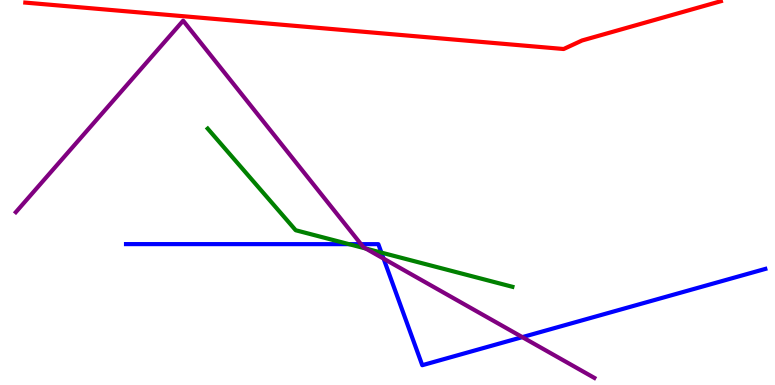[{'lines': ['blue', 'red'], 'intersections': []}, {'lines': ['green', 'red'], 'intersections': []}, {'lines': ['purple', 'red'], 'intersections': []}, {'lines': ['blue', 'green'], 'intersections': [{'x': 4.5, 'y': 3.66}, {'x': 4.92, 'y': 3.44}]}, {'lines': ['blue', 'purple'], 'intersections': [{'x': 4.66, 'y': 3.66}, {'x': 4.95, 'y': 3.28}, {'x': 6.74, 'y': 1.24}]}, {'lines': ['green', 'purple'], 'intersections': [{'x': 4.72, 'y': 3.55}]}]